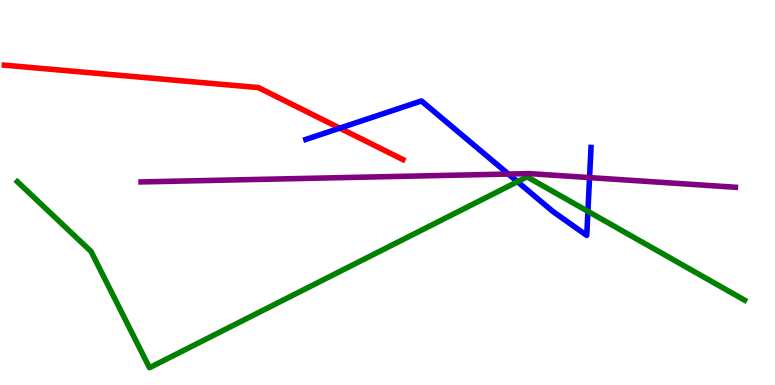[{'lines': ['blue', 'red'], 'intersections': [{'x': 4.38, 'y': 6.67}]}, {'lines': ['green', 'red'], 'intersections': []}, {'lines': ['purple', 'red'], 'intersections': []}, {'lines': ['blue', 'green'], 'intersections': [{'x': 6.68, 'y': 5.28}, {'x': 7.59, 'y': 4.51}]}, {'lines': ['blue', 'purple'], 'intersections': [{'x': 6.56, 'y': 5.48}, {'x': 7.61, 'y': 5.39}]}, {'lines': ['green', 'purple'], 'intersections': []}]